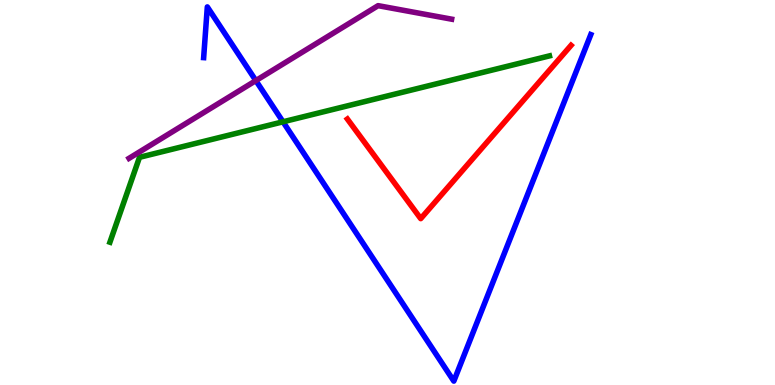[{'lines': ['blue', 'red'], 'intersections': []}, {'lines': ['green', 'red'], 'intersections': []}, {'lines': ['purple', 'red'], 'intersections': []}, {'lines': ['blue', 'green'], 'intersections': [{'x': 3.65, 'y': 6.84}]}, {'lines': ['blue', 'purple'], 'intersections': [{'x': 3.3, 'y': 7.91}]}, {'lines': ['green', 'purple'], 'intersections': []}]